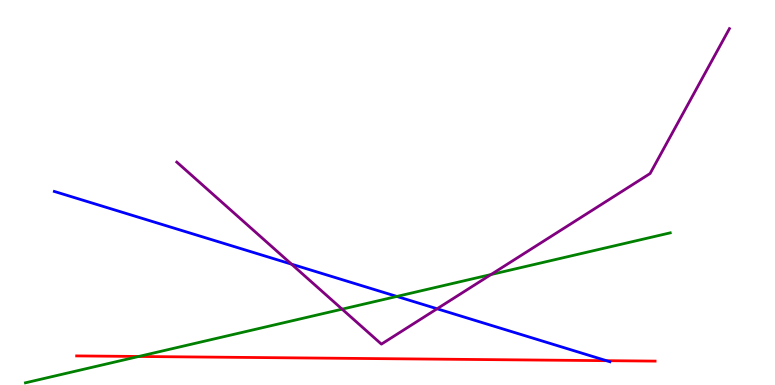[{'lines': ['blue', 'red'], 'intersections': [{'x': 7.82, 'y': 0.632}]}, {'lines': ['green', 'red'], 'intersections': [{'x': 1.79, 'y': 0.741}]}, {'lines': ['purple', 'red'], 'intersections': []}, {'lines': ['blue', 'green'], 'intersections': [{'x': 5.12, 'y': 2.3}]}, {'lines': ['blue', 'purple'], 'intersections': [{'x': 3.76, 'y': 3.14}, {'x': 5.64, 'y': 1.98}]}, {'lines': ['green', 'purple'], 'intersections': [{'x': 4.41, 'y': 1.97}, {'x': 6.34, 'y': 2.87}]}]